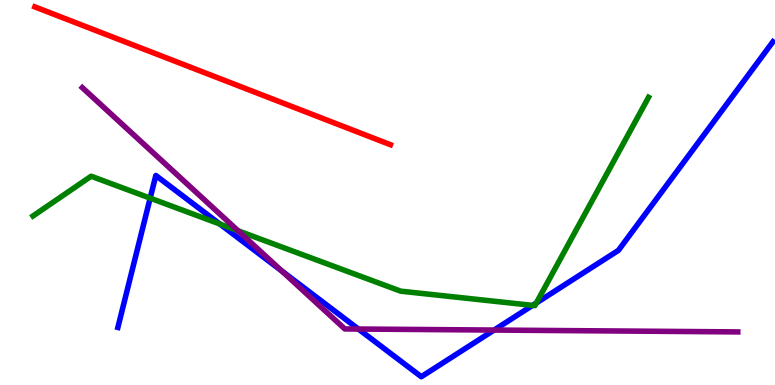[{'lines': ['blue', 'red'], 'intersections': []}, {'lines': ['green', 'red'], 'intersections': []}, {'lines': ['purple', 'red'], 'intersections': []}, {'lines': ['blue', 'green'], 'intersections': [{'x': 1.94, 'y': 4.85}, {'x': 2.84, 'y': 4.18}, {'x': 6.87, 'y': 2.07}, {'x': 6.92, 'y': 2.13}]}, {'lines': ['blue', 'purple'], 'intersections': [{'x': 3.63, 'y': 2.96}, {'x': 4.62, 'y': 1.45}, {'x': 6.38, 'y': 1.43}]}, {'lines': ['green', 'purple'], 'intersections': [{'x': 3.07, 'y': 4.01}]}]